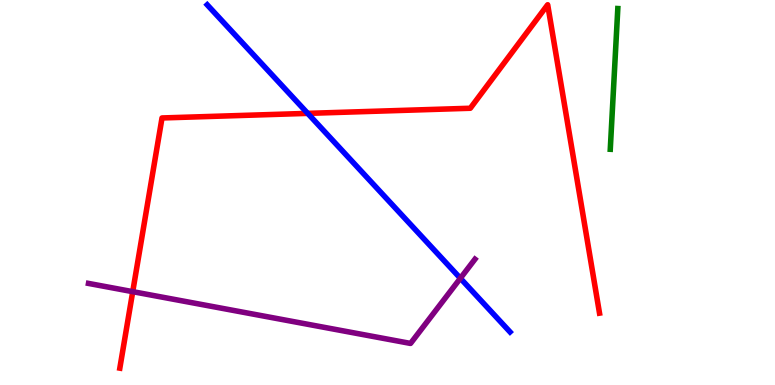[{'lines': ['blue', 'red'], 'intersections': [{'x': 3.97, 'y': 7.06}]}, {'lines': ['green', 'red'], 'intersections': []}, {'lines': ['purple', 'red'], 'intersections': [{'x': 1.71, 'y': 2.42}]}, {'lines': ['blue', 'green'], 'intersections': []}, {'lines': ['blue', 'purple'], 'intersections': [{'x': 5.94, 'y': 2.77}]}, {'lines': ['green', 'purple'], 'intersections': []}]